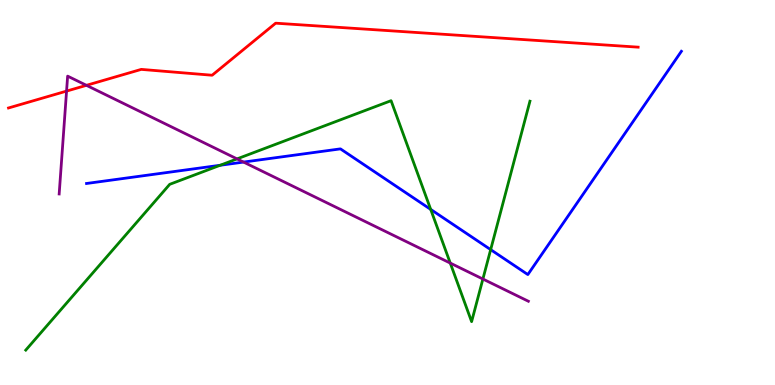[{'lines': ['blue', 'red'], 'intersections': []}, {'lines': ['green', 'red'], 'intersections': []}, {'lines': ['purple', 'red'], 'intersections': [{'x': 0.859, 'y': 7.63}, {'x': 1.12, 'y': 7.78}]}, {'lines': ['blue', 'green'], 'intersections': [{'x': 2.84, 'y': 5.71}, {'x': 5.56, 'y': 4.56}, {'x': 6.33, 'y': 3.52}]}, {'lines': ['blue', 'purple'], 'intersections': [{'x': 3.14, 'y': 5.79}]}, {'lines': ['green', 'purple'], 'intersections': [{'x': 3.06, 'y': 5.87}, {'x': 5.81, 'y': 3.17}, {'x': 6.23, 'y': 2.75}]}]